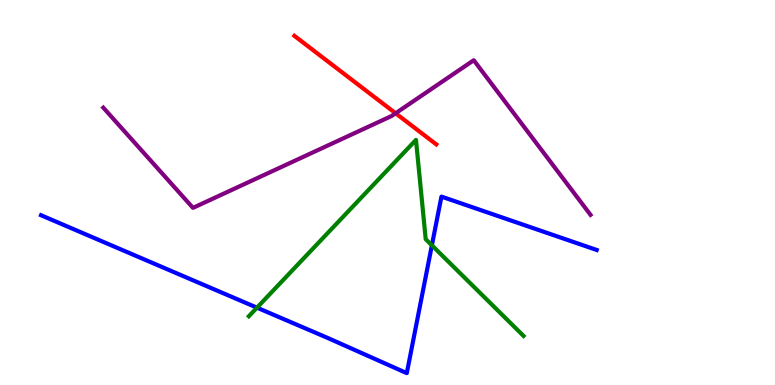[{'lines': ['blue', 'red'], 'intersections': []}, {'lines': ['green', 'red'], 'intersections': []}, {'lines': ['purple', 'red'], 'intersections': [{'x': 5.1, 'y': 7.06}]}, {'lines': ['blue', 'green'], 'intersections': [{'x': 3.32, 'y': 2.01}, {'x': 5.57, 'y': 3.63}]}, {'lines': ['blue', 'purple'], 'intersections': []}, {'lines': ['green', 'purple'], 'intersections': []}]